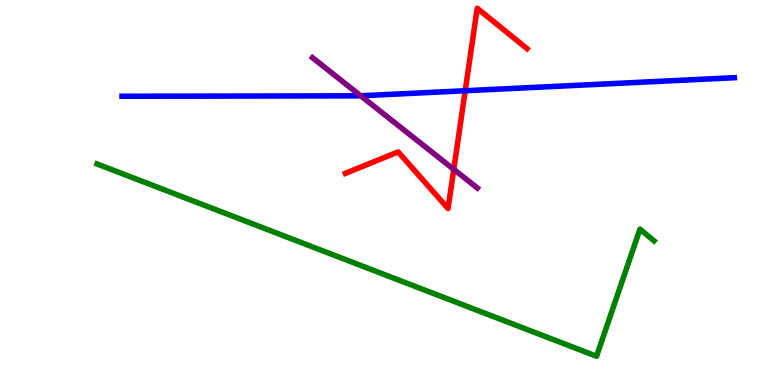[{'lines': ['blue', 'red'], 'intersections': [{'x': 6.0, 'y': 7.64}]}, {'lines': ['green', 'red'], 'intersections': []}, {'lines': ['purple', 'red'], 'intersections': [{'x': 5.86, 'y': 5.6}]}, {'lines': ['blue', 'green'], 'intersections': []}, {'lines': ['blue', 'purple'], 'intersections': [{'x': 4.65, 'y': 7.51}]}, {'lines': ['green', 'purple'], 'intersections': []}]